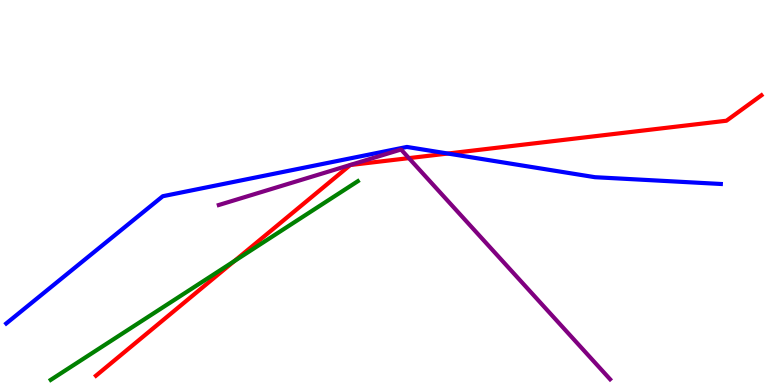[{'lines': ['blue', 'red'], 'intersections': [{'x': 5.78, 'y': 6.01}]}, {'lines': ['green', 'red'], 'intersections': [{'x': 3.02, 'y': 3.22}]}, {'lines': ['purple', 'red'], 'intersections': [{'x': 5.28, 'y': 5.89}]}, {'lines': ['blue', 'green'], 'intersections': []}, {'lines': ['blue', 'purple'], 'intersections': []}, {'lines': ['green', 'purple'], 'intersections': []}]